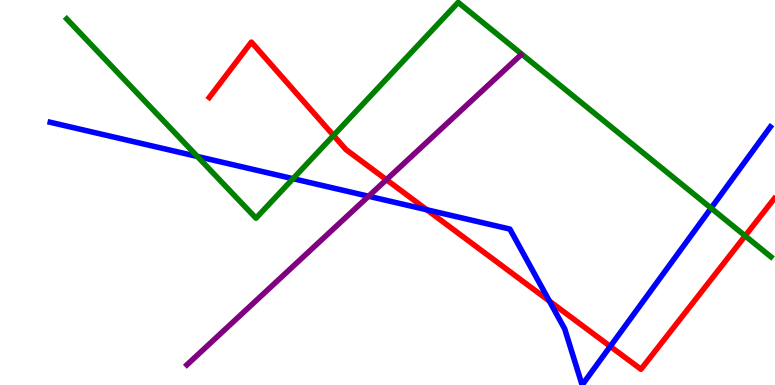[{'lines': ['blue', 'red'], 'intersections': [{'x': 5.51, 'y': 4.55}, {'x': 7.09, 'y': 2.18}, {'x': 7.87, 'y': 1.0}]}, {'lines': ['green', 'red'], 'intersections': [{'x': 4.3, 'y': 6.48}, {'x': 9.62, 'y': 3.87}]}, {'lines': ['purple', 'red'], 'intersections': [{'x': 4.99, 'y': 5.33}]}, {'lines': ['blue', 'green'], 'intersections': [{'x': 2.55, 'y': 5.94}, {'x': 3.78, 'y': 5.36}, {'x': 9.18, 'y': 4.59}]}, {'lines': ['blue', 'purple'], 'intersections': [{'x': 4.76, 'y': 4.9}]}, {'lines': ['green', 'purple'], 'intersections': []}]